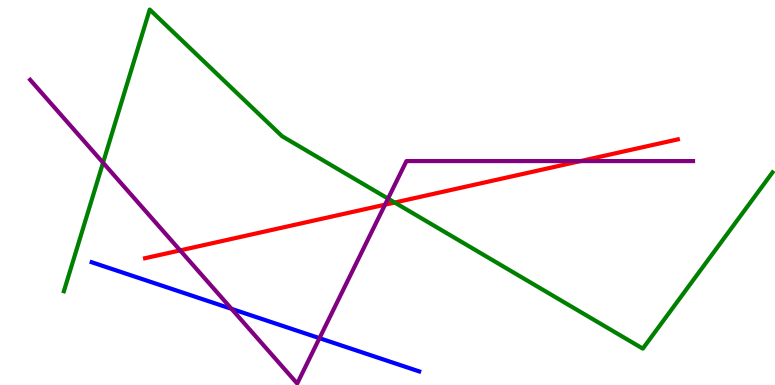[{'lines': ['blue', 'red'], 'intersections': []}, {'lines': ['green', 'red'], 'intersections': [{'x': 5.09, 'y': 4.74}]}, {'lines': ['purple', 'red'], 'intersections': [{'x': 2.32, 'y': 3.5}, {'x': 4.97, 'y': 4.68}, {'x': 7.49, 'y': 5.82}]}, {'lines': ['blue', 'green'], 'intersections': []}, {'lines': ['blue', 'purple'], 'intersections': [{'x': 2.99, 'y': 1.98}, {'x': 4.12, 'y': 1.22}]}, {'lines': ['green', 'purple'], 'intersections': [{'x': 1.33, 'y': 5.77}, {'x': 5.01, 'y': 4.84}]}]